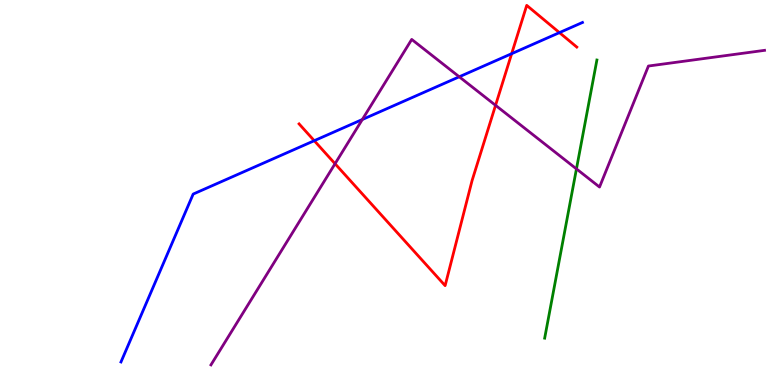[{'lines': ['blue', 'red'], 'intersections': [{'x': 4.05, 'y': 6.35}, {'x': 6.6, 'y': 8.61}, {'x': 7.22, 'y': 9.15}]}, {'lines': ['green', 'red'], 'intersections': []}, {'lines': ['purple', 'red'], 'intersections': [{'x': 4.32, 'y': 5.75}, {'x': 6.39, 'y': 7.26}]}, {'lines': ['blue', 'green'], 'intersections': []}, {'lines': ['blue', 'purple'], 'intersections': [{'x': 4.68, 'y': 6.9}, {'x': 5.93, 'y': 8.01}]}, {'lines': ['green', 'purple'], 'intersections': [{'x': 7.44, 'y': 5.61}]}]